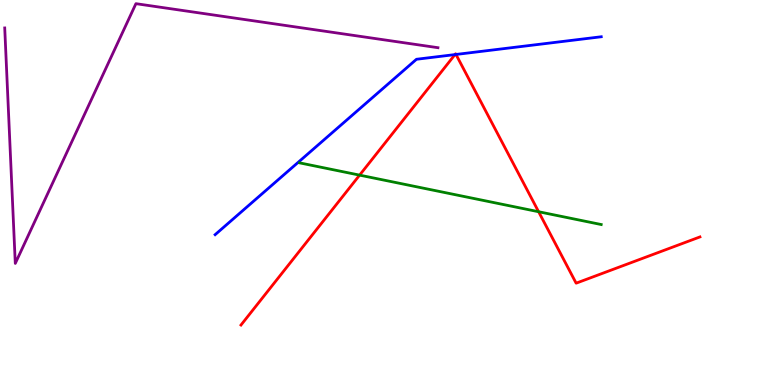[{'lines': ['blue', 'red'], 'intersections': [{'x': 5.87, 'y': 8.58}, {'x': 5.88, 'y': 8.59}]}, {'lines': ['green', 'red'], 'intersections': [{'x': 4.64, 'y': 5.45}, {'x': 6.95, 'y': 4.5}]}, {'lines': ['purple', 'red'], 'intersections': []}, {'lines': ['blue', 'green'], 'intersections': []}, {'lines': ['blue', 'purple'], 'intersections': []}, {'lines': ['green', 'purple'], 'intersections': []}]